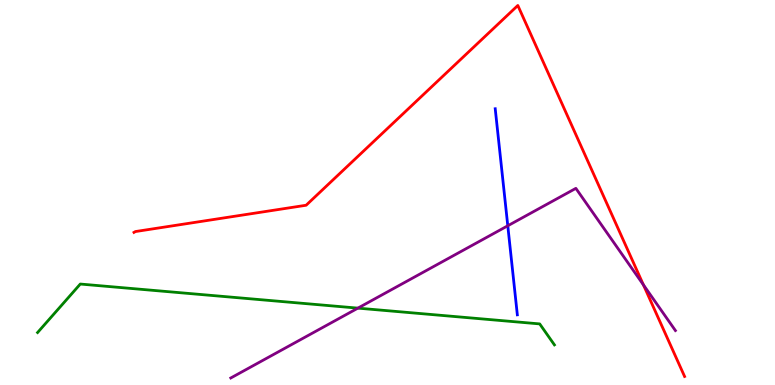[{'lines': ['blue', 'red'], 'intersections': []}, {'lines': ['green', 'red'], 'intersections': []}, {'lines': ['purple', 'red'], 'intersections': [{'x': 8.3, 'y': 2.6}]}, {'lines': ['blue', 'green'], 'intersections': []}, {'lines': ['blue', 'purple'], 'intersections': [{'x': 6.55, 'y': 4.14}]}, {'lines': ['green', 'purple'], 'intersections': [{'x': 4.62, 'y': 2.0}]}]